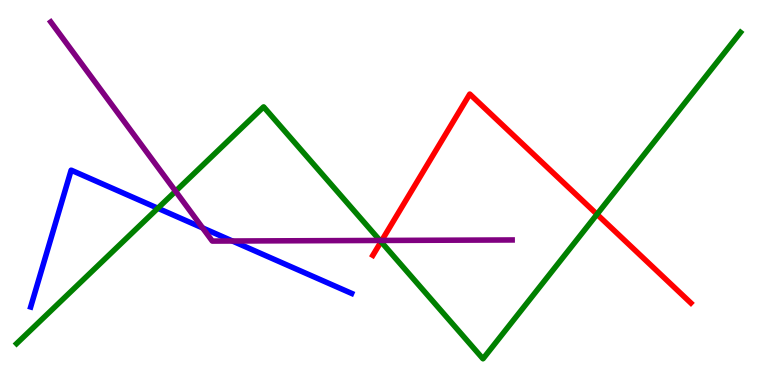[{'lines': ['blue', 'red'], 'intersections': []}, {'lines': ['green', 'red'], 'intersections': [{'x': 4.92, 'y': 3.72}, {'x': 7.7, 'y': 4.43}]}, {'lines': ['purple', 'red'], 'intersections': [{'x': 4.93, 'y': 3.75}]}, {'lines': ['blue', 'green'], 'intersections': [{'x': 2.04, 'y': 4.59}]}, {'lines': ['blue', 'purple'], 'intersections': [{'x': 2.61, 'y': 4.08}, {'x': 3.0, 'y': 3.74}]}, {'lines': ['green', 'purple'], 'intersections': [{'x': 2.27, 'y': 5.03}, {'x': 4.9, 'y': 3.75}]}]